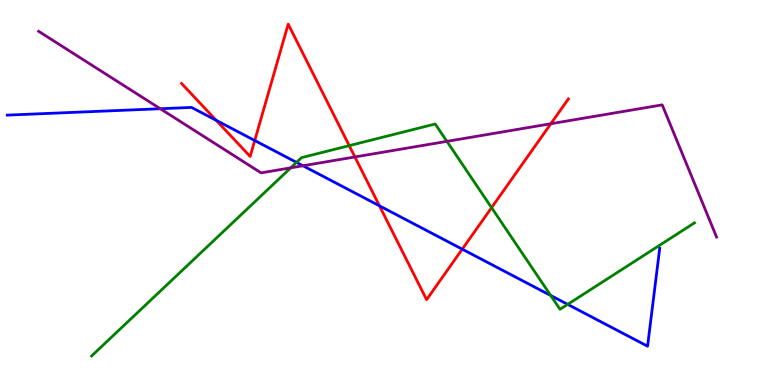[{'lines': ['blue', 'red'], 'intersections': [{'x': 2.79, 'y': 6.87}, {'x': 3.29, 'y': 6.35}, {'x': 4.9, 'y': 4.65}, {'x': 5.96, 'y': 3.53}]}, {'lines': ['green', 'red'], 'intersections': [{'x': 4.51, 'y': 6.22}, {'x': 6.34, 'y': 4.61}]}, {'lines': ['purple', 'red'], 'intersections': [{'x': 4.58, 'y': 5.92}, {'x': 7.11, 'y': 6.79}]}, {'lines': ['blue', 'green'], 'intersections': [{'x': 3.83, 'y': 5.78}, {'x': 7.11, 'y': 2.32}, {'x': 7.32, 'y': 2.09}]}, {'lines': ['blue', 'purple'], 'intersections': [{'x': 2.07, 'y': 7.18}, {'x': 3.91, 'y': 5.69}]}, {'lines': ['green', 'purple'], 'intersections': [{'x': 3.75, 'y': 5.64}, {'x': 5.77, 'y': 6.33}]}]